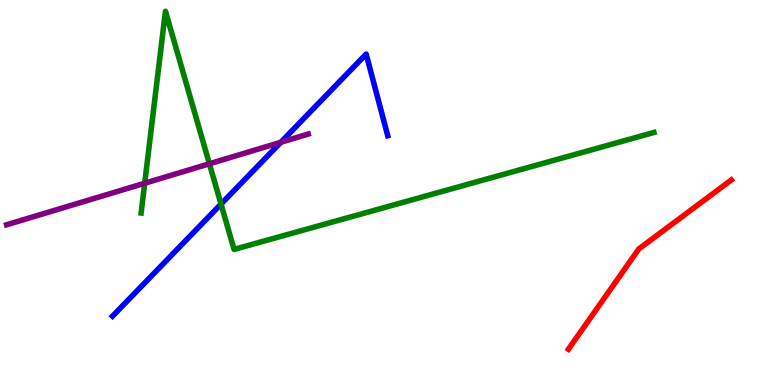[{'lines': ['blue', 'red'], 'intersections': []}, {'lines': ['green', 'red'], 'intersections': []}, {'lines': ['purple', 'red'], 'intersections': []}, {'lines': ['blue', 'green'], 'intersections': [{'x': 2.85, 'y': 4.7}]}, {'lines': ['blue', 'purple'], 'intersections': [{'x': 3.62, 'y': 6.3}]}, {'lines': ['green', 'purple'], 'intersections': [{'x': 1.87, 'y': 5.24}, {'x': 2.7, 'y': 5.75}]}]